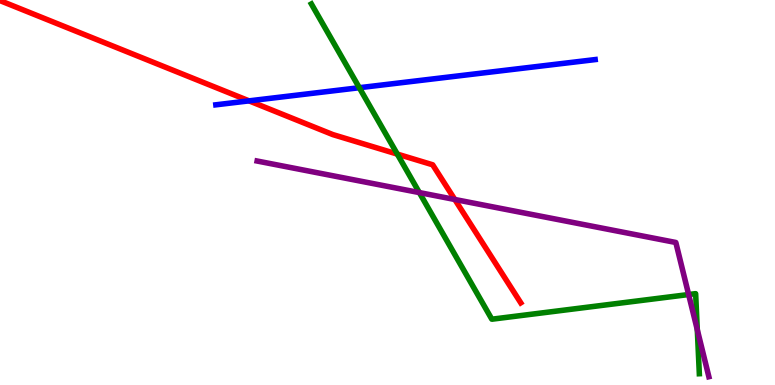[{'lines': ['blue', 'red'], 'intersections': [{'x': 3.21, 'y': 7.38}]}, {'lines': ['green', 'red'], 'intersections': [{'x': 5.13, 'y': 6.0}]}, {'lines': ['purple', 'red'], 'intersections': [{'x': 5.87, 'y': 4.82}]}, {'lines': ['blue', 'green'], 'intersections': [{'x': 4.64, 'y': 7.72}]}, {'lines': ['blue', 'purple'], 'intersections': []}, {'lines': ['green', 'purple'], 'intersections': [{'x': 5.41, 'y': 5.0}, {'x': 8.89, 'y': 2.35}, {'x': 9.0, 'y': 1.44}]}]